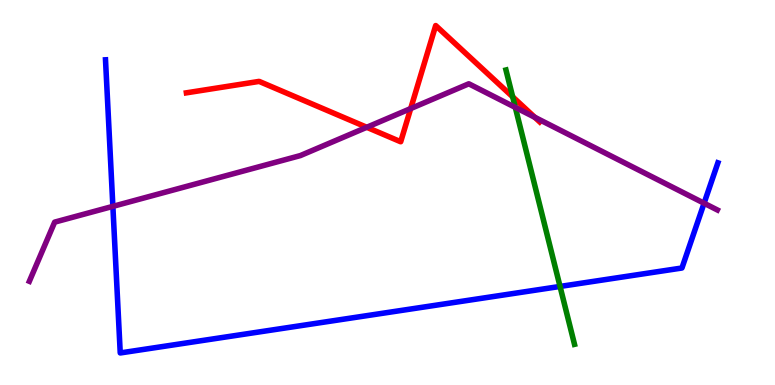[{'lines': ['blue', 'red'], 'intersections': []}, {'lines': ['green', 'red'], 'intersections': [{'x': 6.62, 'y': 7.49}]}, {'lines': ['purple', 'red'], 'intersections': [{'x': 4.73, 'y': 6.69}, {'x': 5.3, 'y': 7.18}, {'x': 6.9, 'y': 6.95}]}, {'lines': ['blue', 'green'], 'intersections': [{'x': 7.23, 'y': 2.56}]}, {'lines': ['blue', 'purple'], 'intersections': [{'x': 1.46, 'y': 4.64}, {'x': 9.08, 'y': 4.72}]}, {'lines': ['green', 'purple'], 'intersections': [{'x': 6.65, 'y': 7.21}]}]